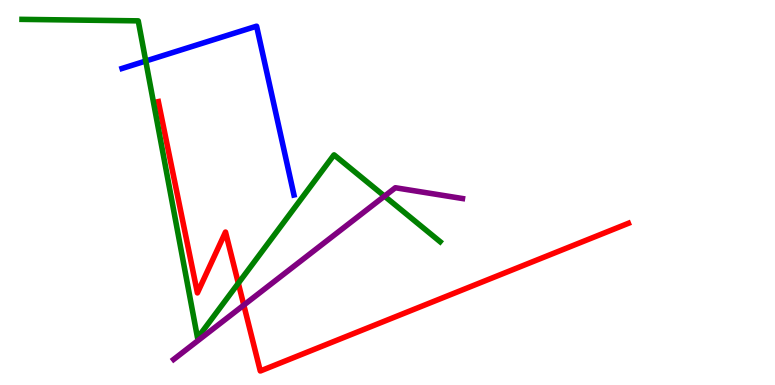[{'lines': ['blue', 'red'], 'intersections': []}, {'lines': ['green', 'red'], 'intersections': [{'x': 3.08, 'y': 2.64}]}, {'lines': ['purple', 'red'], 'intersections': [{'x': 3.15, 'y': 2.08}]}, {'lines': ['blue', 'green'], 'intersections': [{'x': 1.88, 'y': 8.42}]}, {'lines': ['blue', 'purple'], 'intersections': []}, {'lines': ['green', 'purple'], 'intersections': [{'x': 4.96, 'y': 4.91}]}]